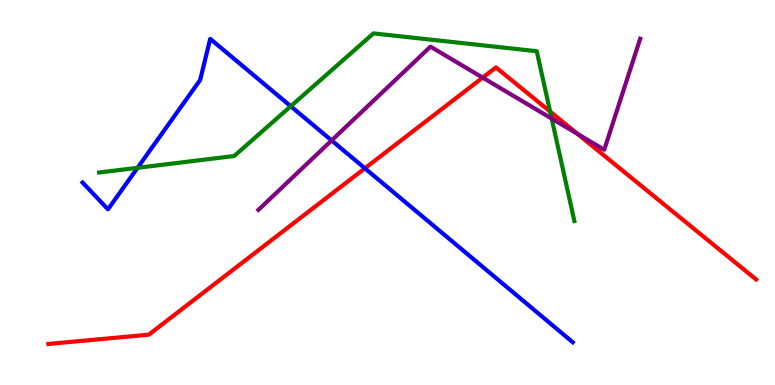[{'lines': ['blue', 'red'], 'intersections': [{'x': 4.71, 'y': 5.63}]}, {'lines': ['green', 'red'], 'intersections': [{'x': 7.1, 'y': 7.1}]}, {'lines': ['purple', 'red'], 'intersections': [{'x': 6.23, 'y': 7.98}, {'x': 7.45, 'y': 6.52}]}, {'lines': ['blue', 'green'], 'intersections': [{'x': 1.78, 'y': 5.64}, {'x': 3.75, 'y': 7.24}]}, {'lines': ['blue', 'purple'], 'intersections': [{'x': 4.28, 'y': 6.35}]}, {'lines': ['green', 'purple'], 'intersections': [{'x': 7.12, 'y': 6.92}]}]